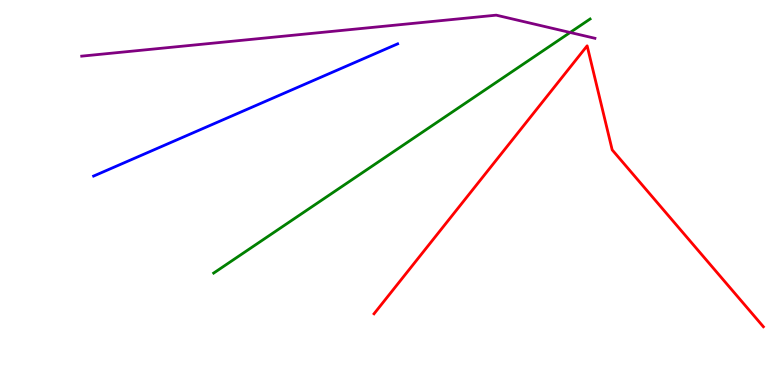[{'lines': ['blue', 'red'], 'intersections': []}, {'lines': ['green', 'red'], 'intersections': []}, {'lines': ['purple', 'red'], 'intersections': []}, {'lines': ['blue', 'green'], 'intersections': []}, {'lines': ['blue', 'purple'], 'intersections': []}, {'lines': ['green', 'purple'], 'intersections': [{'x': 7.36, 'y': 9.16}]}]